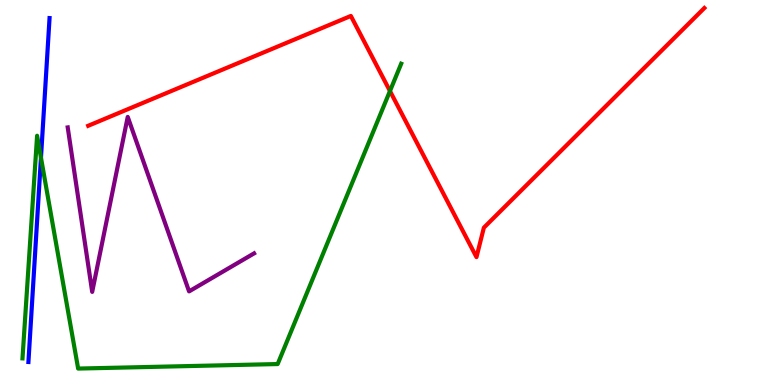[{'lines': ['blue', 'red'], 'intersections': []}, {'lines': ['green', 'red'], 'intersections': [{'x': 5.03, 'y': 7.64}]}, {'lines': ['purple', 'red'], 'intersections': []}, {'lines': ['blue', 'green'], 'intersections': [{'x': 0.529, 'y': 5.9}]}, {'lines': ['blue', 'purple'], 'intersections': []}, {'lines': ['green', 'purple'], 'intersections': []}]